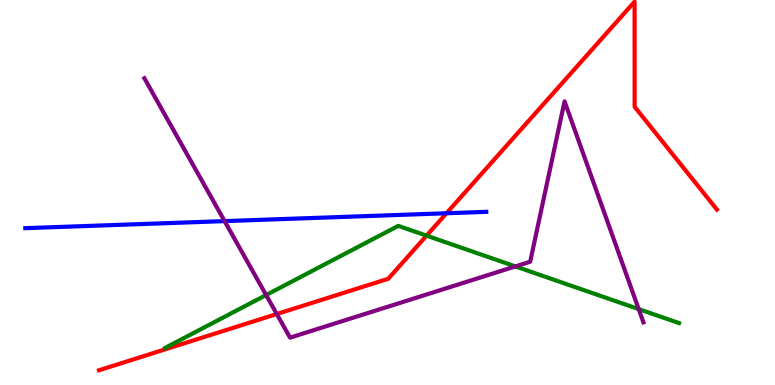[{'lines': ['blue', 'red'], 'intersections': [{'x': 5.76, 'y': 4.46}]}, {'lines': ['green', 'red'], 'intersections': [{'x': 5.5, 'y': 3.88}]}, {'lines': ['purple', 'red'], 'intersections': [{'x': 3.57, 'y': 1.84}]}, {'lines': ['blue', 'green'], 'intersections': []}, {'lines': ['blue', 'purple'], 'intersections': [{'x': 2.9, 'y': 4.26}]}, {'lines': ['green', 'purple'], 'intersections': [{'x': 3.43, 'y': 2.34}, {'x': 6.65, 'y': 3.08}, {'x': 8.24, 'y': 1.97}]}]